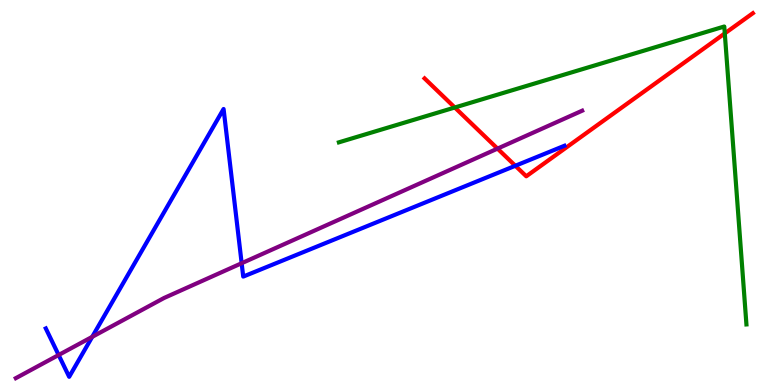[{'lines': ['blue', 'red'], 'intersections': [{'x': 6.65, 'y': 5.69}]}, {'lines': ['green', 'red'], 'intersections': [{'x': 5.87, 'y': 7.21}, {'x': 9.35, 'y': 9.13}]}, {'lines': ['purple', 'red'], 'intersections': [{'x': 6.42, 'y': 6.14}]}, {'lines': ['blue', 'green'], 'intersections': []}, {'lines': ['blue', 'purple'], 'intersections': [{'x': 0.757, 'y': 0.779}, {'x': 1.19, 'y': 1.25}, {'x': 3.12, 'y': 3.16}]}, {'lines': ['green', 'purple'], 'intersections': []}]